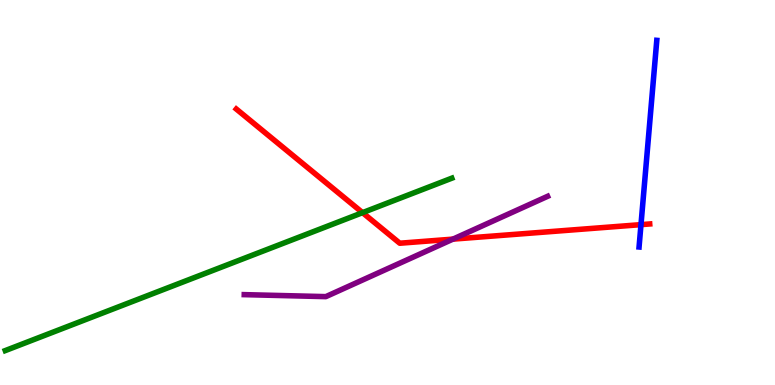[{'lines': ['blue', 'red'], 'intersections': [{'x': 8.27, 'y': 4.17}]}, {'lines': ['green', 'red'], 'intersections': [{'x': 4.68, 'y': 4.48}]}, {'lines': ['purple', 'red'], 'intersections': [{'x': 5.84, 'y': 3.79}]}, {'lines': ['blue', 'green'], 'intersections': []}, {'lines': ['blue', 'purple'], 'intersections': []}, {'lines': ['green', 'purple'], 'intersections': []}]